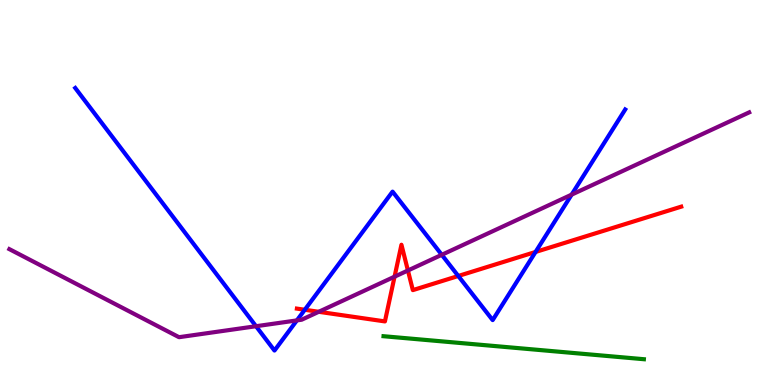[{'lines': ['blue', 'red'], 'intersections': [{'x': 3.93, 'y': 1.95}, {'x': 5.91, 'y': 2.83}, {'x': 6.91, 'y': 3.46}]}, {'lines': ['green', 'red'], 'intersections': []}, {'lines': ['purple', 'red'], 'intersections': [{'x': 4.11, 'y': 1.9}, {'x': 5.09, 'y': 2.81}, {'x': 5.26, 'y': 2.97}]}, {'lines': ['blue', 'green'], 'intersections': []}, {'lines': ['blue', 'purple'], 'intersections': [{'x': 3.3, 'y': 1.53}, {'x': 3.83, 'y': 1.68}, {'x': 5.7, 'y': 3.38}, {'x': 7.38, 'y': 4.94}]}, {'lines': ['green', 'purple'], 'intersections': []}]